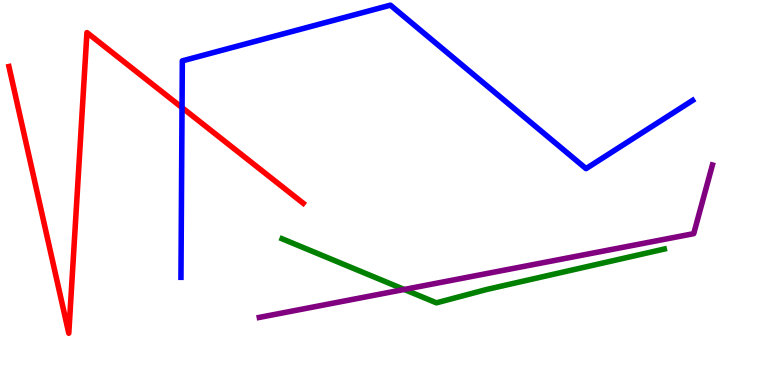[{'lines': ['blue', 'red'], 'intersections': [{'x': 2.35, 'y': 7.2}]}, {'lines': ['green', 'red'], 'intersections': []}, {'lines': ['purple', 'red'], 'intersections': []}, {'lines': ['blue', 'green'], 'intersections': []}, {'lines': ['blue', 'purple'], 'intersections': []}, {'lines': ['green', 'purple'], 'intersections': [{'x': 5.22, 'y': 2.48}]}]